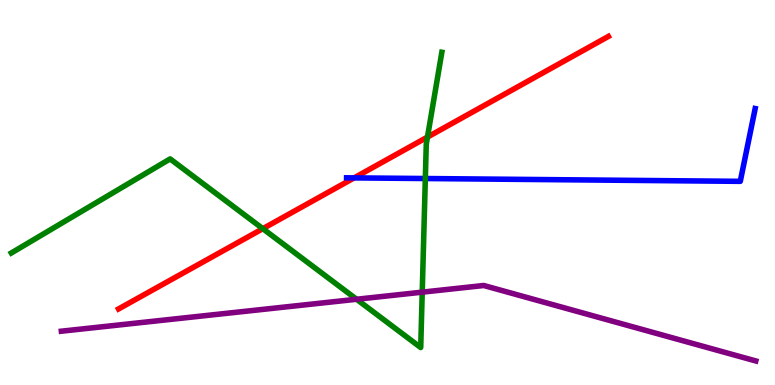[{'lines': ['blue', 'red'], 'intersections': [{'x': 4.57, 'y': 5.38}]}, {'lines': ['green', 'red'], 'intersections': [{'x': 3.39, 'y': 4.06}, {'x': 5.52, 'y': 6.44}]}, {'lines': ['purple', 'red'], 'intersections': []}, {'lines': ['blue', 'green'], 'intersections': [{'x': 5.49, 'y': 5.36}]}, {'lines': ['blue', 'purple'], 'intersections': []}, {'lines': ['green', 'purple'], 'intersections': [{'x': 4.6, 'y': 2.23}, {'x': 5.45, 'y': 2.41}]}]